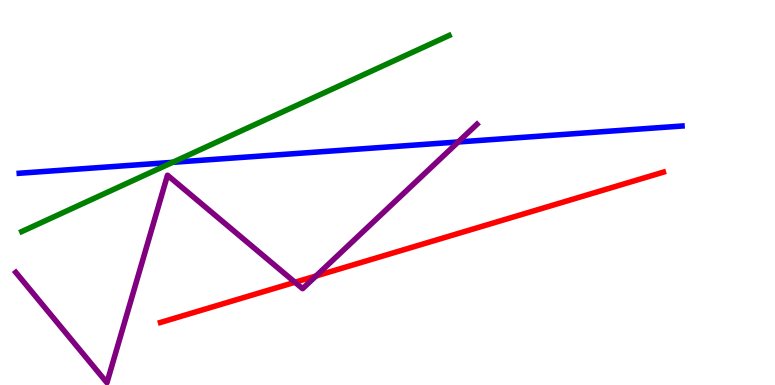[{'lines': ['blue', 'red'], 'intersections': []}, {'lines': ['green', 'red'], 'intersections': []}, {'lines': ['purple', 'red'], 'intersections': [{'x': 3.81, 'y': 2.67}, {'x': 4.08, 'y': 2.83}]}, {'lines': ['blue', 'green'], 'intersections': [{'x': 2.23, 'y': 5.78}]}, {'lines': ['blue', 'purple'], 'intersections': [{'x': 5.91, 'y': 6.31}]}, {'lines': ['green', 'purple'], 'intersections': []}]